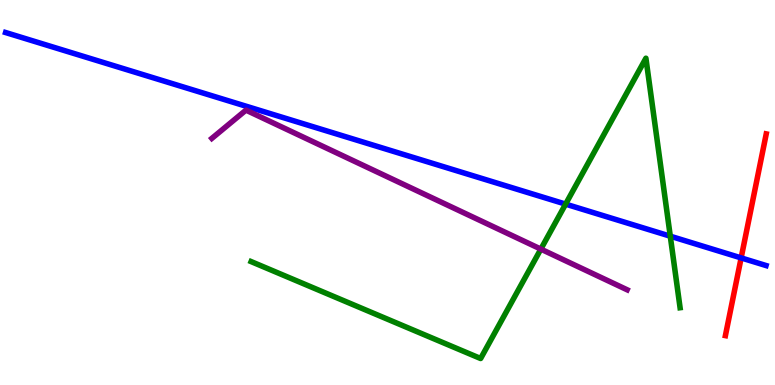[{'lines': ['blue', 'red'], 'intersections': [{'x': 9.56, 'y': 3.3}]}, {'lines': ['green', 'red'], 'intersections': []}, {'lines': ['purple', 'red'], 'intersections': []}, {'lines': ['blue', 'green'], 'intersections': [{'x': 7.3, 'y': 4.7}, {'x': 8.65, 'y': 3.87}]}, {'lines': ['blue', 'purple'], 'intersections': []}, {'lines': ['green', 'purple'], 'intersections': [{'x': 6.98, 'y': 3.53}]}]